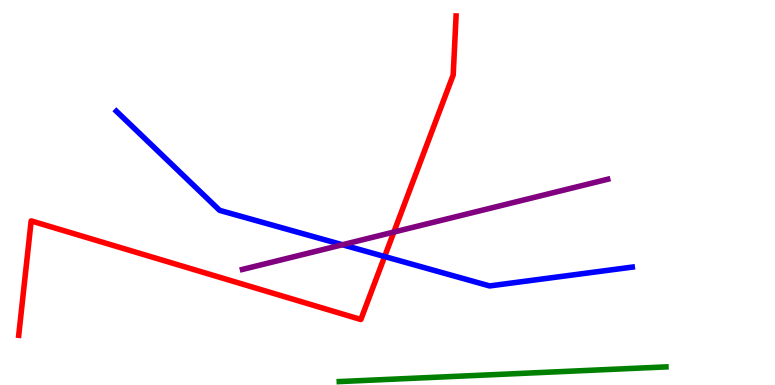[{'lines': ['blue', 'red'], 'intersections': [{'x': 4.96, 'y': 3.34}]}, {'lines': ['green', 'red'], 'intersections': []}, {'lines': ['purple', 'red'], 'intersections': [{'x': 5.08, 'y': 3.97}]}, {'lines': ['blue', 'green'], 'intersections': []}, {'lines': ['blue', 'purple'], 'intersections': [{'x': 4.42, 'y': 3.64}]}, {'lines': ['green', 'purple'], 'intersections': []}]